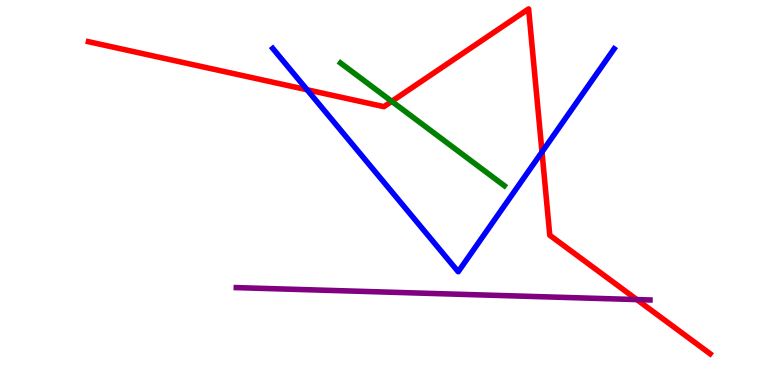[{'lines': ['blue', 'red'], 'intersections': [{'x': 3.96, 'y': 7.67}, {'x': 6.99, 'y': 6.05}]}, {'lines': ['green', 'red'], 'intersections': [{'x': 5.05, 'y': 7.37}]}, {'lines': ['purple', 'red'], 'intersections': [{'x': 8.22, 'y': 2.22}]}, {'lines': ['blue', 'green'], 'intersections': []}, {'lines': ['blue', 'purple'], 'intersections': []}, {'lines': ['green', 'purple'], 'intersections': []}]